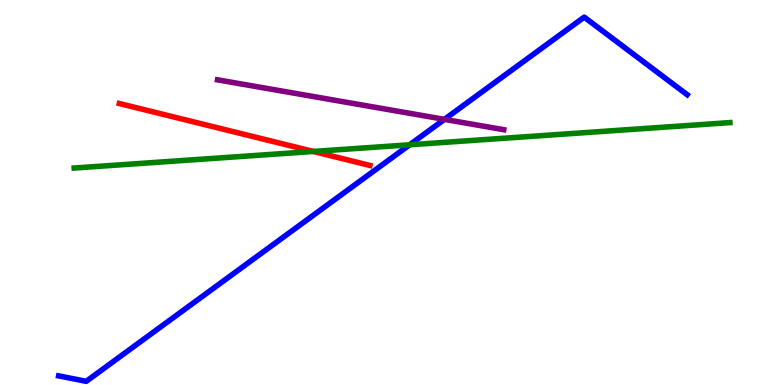[{'lines': ['blue', 'red'], 'intersections': []}, {'lines': ['green', 'red'], 'intersections': [{'x': 4.04, 'y': 6.07}]}, {'lines': ['purple', 'red'], 'intersections': []}, {'lines': ['blue', 'green'], 'intersections': [{'x': 5.29, 'y': 6.24}]}, {'lines': ['blue', 'purple'], 'intersections': [{'x': 5.73, 'y': 6.9}]}, {'lines': ['green', 'purple'], 'intersections': []}]